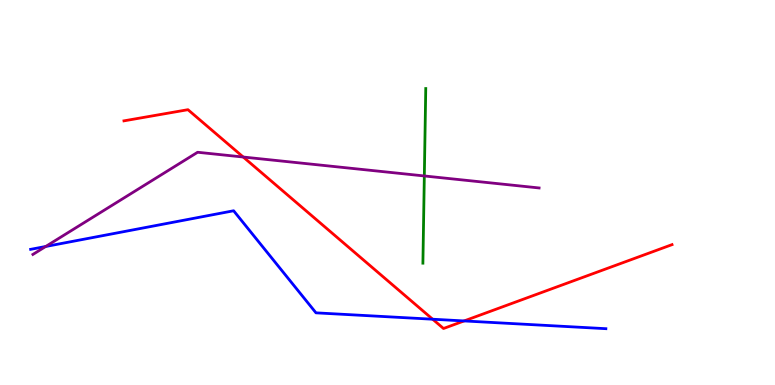[{'lines': ['blue', 'red'], 'intersections': [{'x': 5.58, 'y': 1.71}, {'x': 5.99, 'y': 1.66}]}, {'lines': ['green', 'red'], 'intersections': []}, {'lines': ['purple', 'red'], 'intersections': [{'x': 3.14, 'y': 5.92}]}, {'lines': ['blue', 'green'], 'intersections': []}, {'lines': ['blue', 'purple'], 'intersections': [{'x': 0.59, 'y': 3.6}]}, {'lines': ['green', 'purple'], 'intersections': [{'x': 5.48, 'y': 5.43}]}]